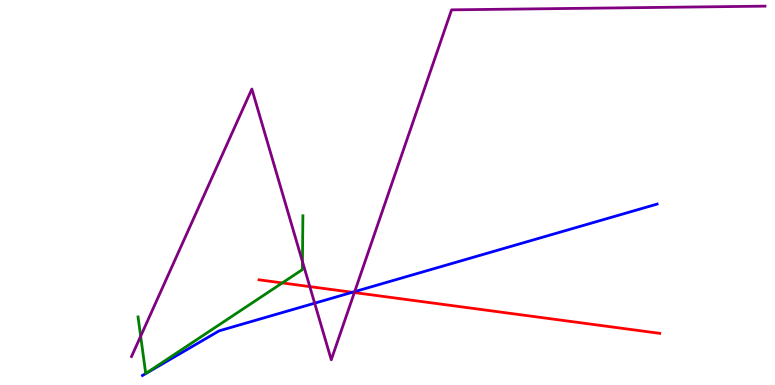[{'lines': ['blue', 'red'], 'intersections': [{'x': 4.55, 'y': 2.41}]}, {'lines': ['green', 'red'], 'intersections': [{'x': 3.64, 'y': 2.65}]}, {'lines': ['purple', 'red'], 'intersections': [{'x': 4.0, 'y': 2.56}, {'x': 4.57, 'y': 2.4}]}, {'lines': ['blue', 'green'], 'intersections': []}, {'lines': ['blue', 'purple'], 'intersections': [{'x': 4.06, 'y': 2.12}, {'x': 4.58, 'y': 2.43}]}, {'lines': ['green', 'purple'], 'intersections': [{'x': 1.82, 'y': 1.27}, {'x': 3.9, 'y': 3.21}]}]